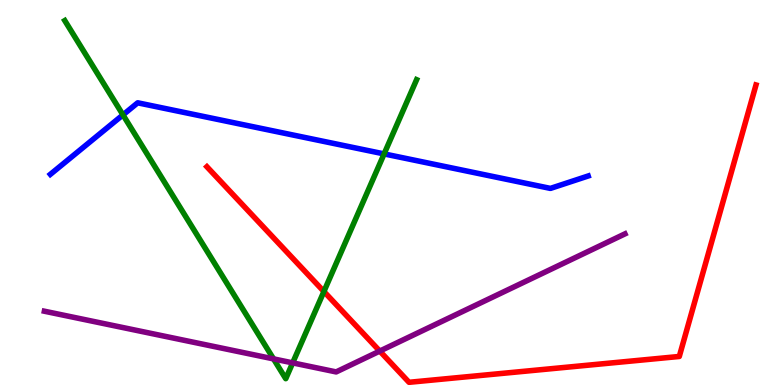[{'lines': ['blue', 'red'], 'intersections': []}, {'lines': ['green', 'red'], 'intersections': [{'x': 4.18, 'y': 2.43}]}, {'lines': ['purple', 'red'], 'intersections': [{'x': 4.9, 'y': 0.881}]}, {'lines': ['blue', 'green'], 'intersections': [{'x': 1.59, 'y': 7.02}, {'x': 4.96, 'y': 6.0}]}, {'lines': ['blue', 'purple'], 'intersections': []}, {'lines': ['green', 'purple'], 'intersections': [{'x': 3.53, 'y': 0.678}, {'x': 3.78, 'y': 0.575}]}]